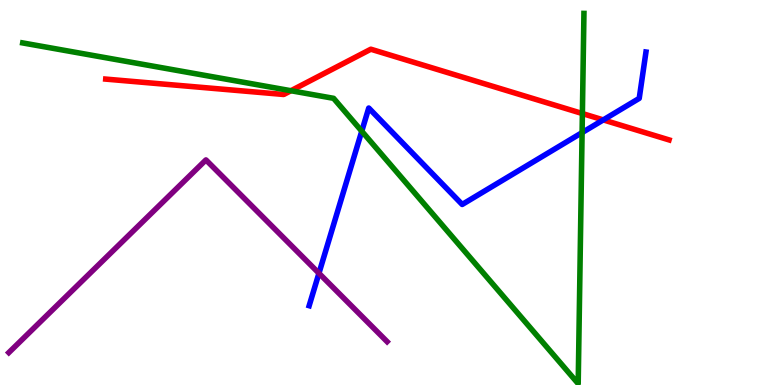[{'lines': ['blue', 'red'], 'intersections': [{'x': 7.78, 'y': 6.89}]}, {'lines': ['green', 'red'], 'intersections': [{'x': 3.75, 'y': 7.64}, {'x': 7.51, 'y': 7.05}]}, {'lines': ['purple', 'red'], 'intersections': []}, {'lines': ['blue', 'green'], 'intersections': [{'x': 4.67, 'y': 6.59}, {'x': 7.51, 'y': 6.56}]}, {'lines': ['blue', 'purple'], 'intersections': [{'x': 4.12, 'y': 2.9}]}, {'lines': ['green', 'purple'], 'intersections': []}]